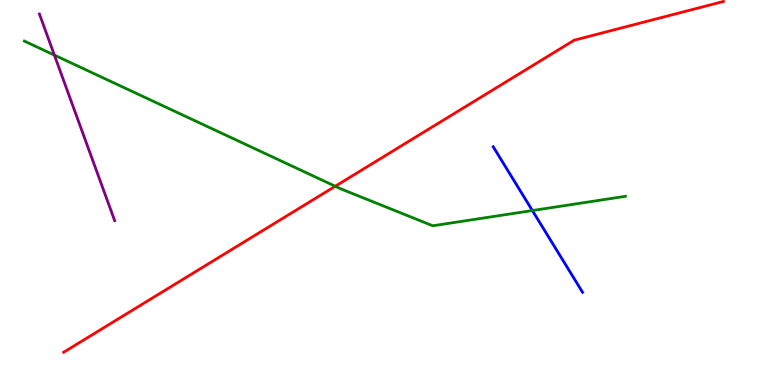[{'lines': ['blue', 'red'], 'intersections': []}, {'lines': ['green', 'red'], 'intersections': [{'x': 4.33, 'y': 5.16}]}, {'lines': ['purple', 'red'], 'intersections': []}, {'lines': ['blue', 'green'], 'intersections': [{'x': 6.87, 'y': 4.53}]}, {'lines': ['blue', 'purple'], 'intersections': []}, {'lines': ['green', 'purple'], 'intersections': [{'x': 0.702, 'y': 8.57}]}]